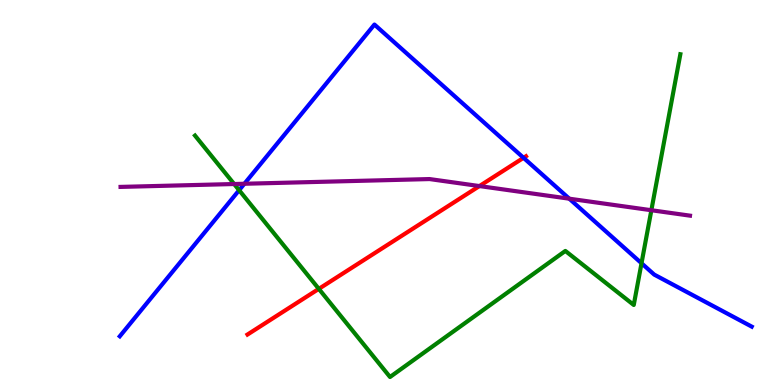[{'lines': ['blue', 'red'], 'intersections': [{'x': 6.76, 'y': 5.9}]}, {'lines': ['green', 'red'], 'intersections': [{'x': 4.11, 'y': 2.5}]}, {'lines': ['purple', 'red'], 'intersections': [{'x': 6.19, 'y': 5.17}]}, {'lines': ['blue', 'green'], 'intersections': [{'x': 3.09, 'y': 5.06}, {'x': 8.28, 'y': 3.16}]}, {'lines': ['blue', 'purple'], 'intersections': [{'x': 3.15, 'y': 5.23}, {'x': 7.35, 'y': 4.84}]}, {'lines': ['green', 'purple'], 'intersections': [{'x': 3.02, 'y': 5.22}, {'x': 8.4, 'y': 4.54}]}]